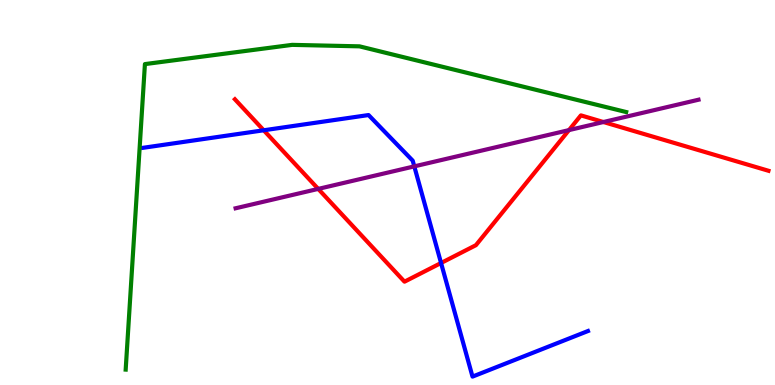[{'lines': ['blue', 'red'], 'intersections': [{'x': 3.4, 'y': 6.62}, {'x': 5.69, 'y': 3.17}]}, {'lines': ['green', 'red'], 'intersections': []}, {'lines': ['purple', 'red'], 'intersections': [{'x': 4.11, 'y': 5.09}, {'x': 7.34, 'y': 6.62}, {'x': 7.79, 'y': 6.83}]}, {'lines': ['blue', 'green'], 'intersections': []}, {'lines': ['blue', 'purple'], 'intersections': [{'x': 5.35, 'y': 5.68}]}, {'lines': ['green', 'purple'], 'intersections': []}]